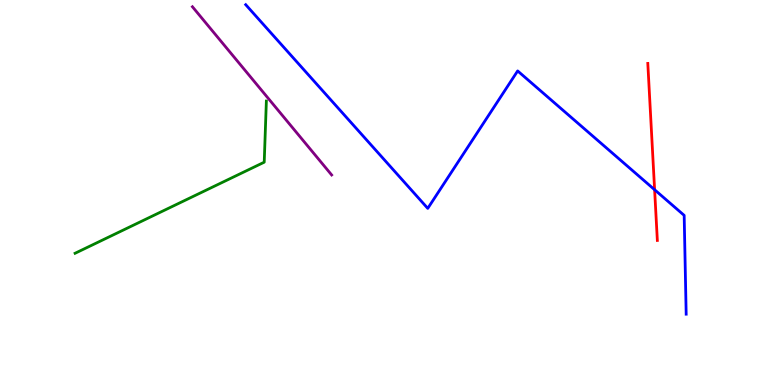[{'lines': ['blue', 'red'], 'intersections': [{'x': 8.45, 'y': 5.07}]}, {'lines': ['green', 'red'], 'intersections': []}, {'lines': ['purple', 'red'], 'intersections': []}, {'lines': ['blue', 'green'], 'intersections': []}, {'lines': ['blue', 'purple'], 'intersections': []}, {'lines': ['green', 'purple'], 'intersections': []}]